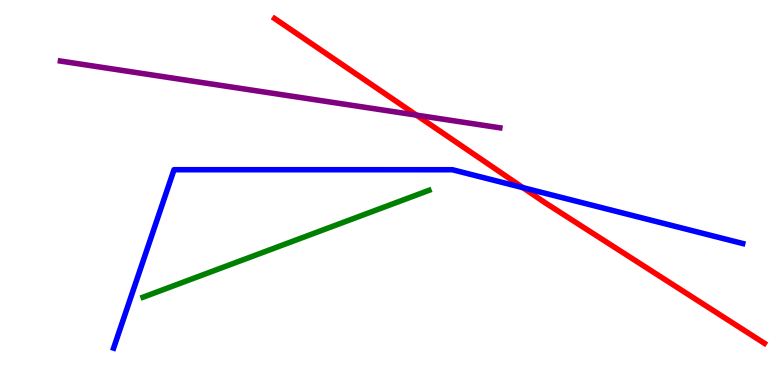[{'lines': ['blue', 'red'], 'intersections': [{'x': 6.75, 'y': 5.13}]}, {'lines': ['green', 'red'], 'intersections': []}, {'lines': ['purple', 'red'], 'intersections': [{'x': 5.37, 'y': 7.01}]}, {'lines': ['blue', 'green'], 'intersections': []}, {'lines': ['blue', 'purple'], 'intersections': []}, {'lines': ['green', 'purple'], 'intersections': []}]